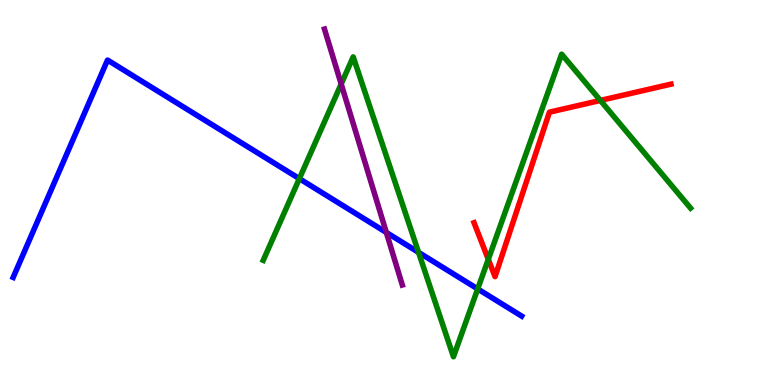[{'lines': ['blue', 'red'], 'intersections': []}, {'lines': ['green', 'red'], 'intersections': [{'x': 6.3, 'y': 3.26}, {'x': 7.75, 'y': 7.39}]}, {'lines': ['purple', 'red'], 'intersections': []}, {'lines': ['blue', 'green'], 'intersections': [{'x': 3.86, 'y': 5.36}, {'x': 5.4, 'y': 3.45}, {'x': 6.16, 'y': 2.5}]}, {'lines': ['blue', 'purple'], 'intersections': [{'x': 4.98, 'y': 3.96}]}, {'lines': ['green', 'purple'], 'intersections': [{'x': 4.4, 'y': 7.82}]}]